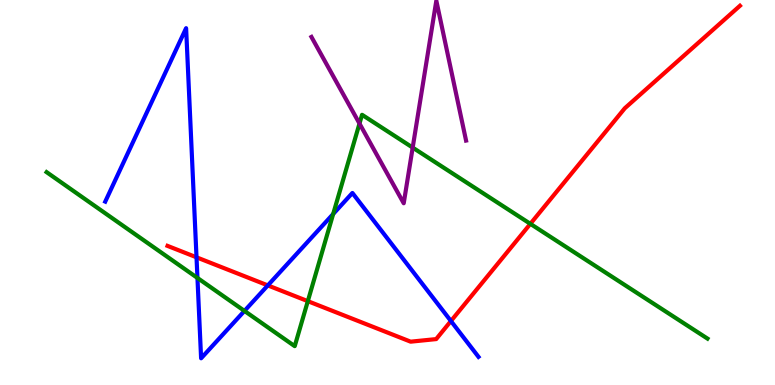[{'lines': ['blue', 'red'], 'intersections': [{'x': 2.54, 'y': 3.32}, {'x': 3.46, 'y': 2.59}, {'x': 5.82, 'y': 1.66}]}, {'lines': ['green', 'red'], 'intersections': [{'x': 3.97, 'y': 2.18}, {'x': 6.84, 'y': 4.19}]}, {'lines': ['purple', 'red'], 'intersections': []}, {'lines': ['blue', 'green'], 'intersections': [{'x': 2.55, 'y': 2.78}, {'x': 3.15, 'y': 1.92}, {'x': 4.3, 'y': 4.44}]}, {'lines': ['blue', 'purple'], 'intersections': []}, {'lines': ['green', 'purple'], 'intersections': [{'x': 4.64, 'y': 6.79}, {'x': 5.32, 'y': 6.17}]}]